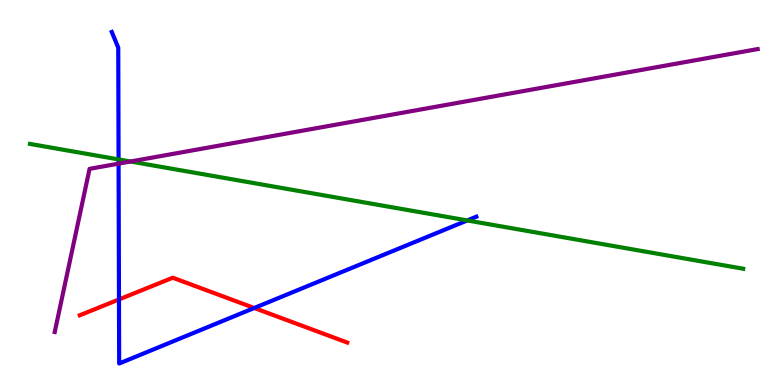[{'lines': ['blue', 'red'], 'intersections': [{'x': 1.54, 'y': 2.22}, {'x': 3.28, 'y': 2.0}]}, {'lines': ['green', 'red'], 'intersections': []}, {'lines': ['purple', 'red'], 'intersections': []}, {'lines': ['blue', 'green'], 'intersections': [{'x': 1.53, 'y': 5.86}, {'x': 6.03, 'y': 4.27}]}, {'lines': ['blue', 'purple'], 'intersections': [{'x': 1.53, 'y': 5.75}]}, {'lines': ['green', 'purple'], 'intersections': [{'x': 1.68, 'y': 5.81}]}]